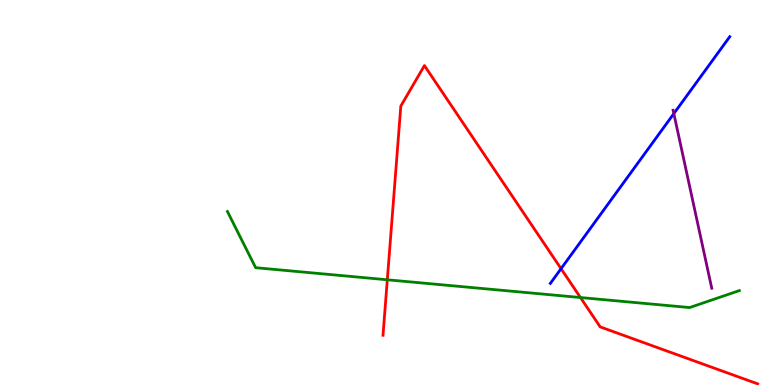[{'lines': ['blue', 'red'], 'intersections': [{'x': 7.24, 'y': 3.02}]}, {'lines': ['green', 'red'], 'intersections': [{'x': 5.0, 'y': 2.73}, {'x': 7.49, 'y': 2.27}]}, {'lines': ['purple', 'red'], 'intersections': []}, {'lines': ['blue', 'green'], 'intersections': []}, {'lines': ['blue', 'purple'], 'intersections': [{'x': 8.69, 'y': 7.05}]}, {'lines': ['green', 'purple'], 'intersections': []}]